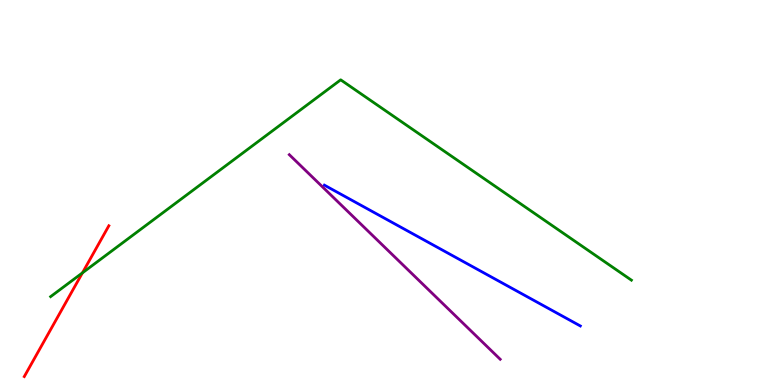[{'lines': ['blue', 'red'], 'intersections': []}, {'lines': ['green', 'red'], 'intersections': [{'x': 1.06, 'y': 2.91}]}, {'lines': ['purple', 'red'], 'intersections': []}, {'lines': ['blue', 'green'], 'intersections': []}, {'lines': ['blue', 'purple'], 'intersections': []}, {'lines': ['green', 'purple'], 'intersections': []}]